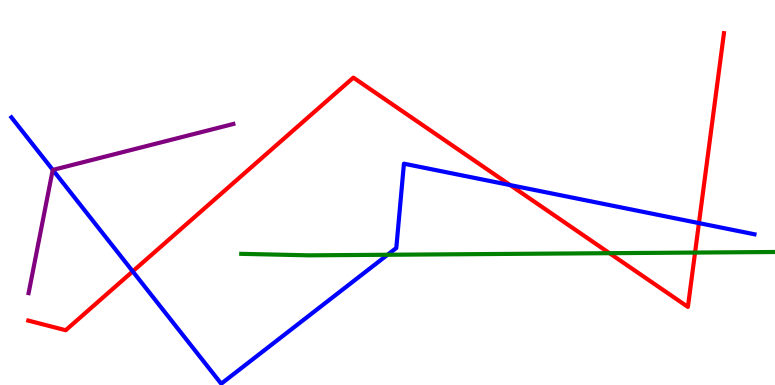[{'lines': ['blue', 'red'], 'intersections': [{'x': 1.71, 'y': 2.95}, {'x': 6.58, 'y': 5.19}, {'x': 9.02, 'y': 4.21}]}, {'lines': ['green', 'red'], 'intersections': [{'x': 7.86, 'y': 3.42}, {'x': 8.97, 'y': 3.44}]}, {'lines': ['purple', 'red'], 'intersections': []}, {'lines': ['blue', 'green'], 'intersections': [{'x': 5.0, 'y': 3.38}]}, {'lines': ['blue', 'purple'], 'intersections': [{'x': 0.682, 'y': 5.59}]}, {'lines': ['green', 'purple'], 'intersections': []}]